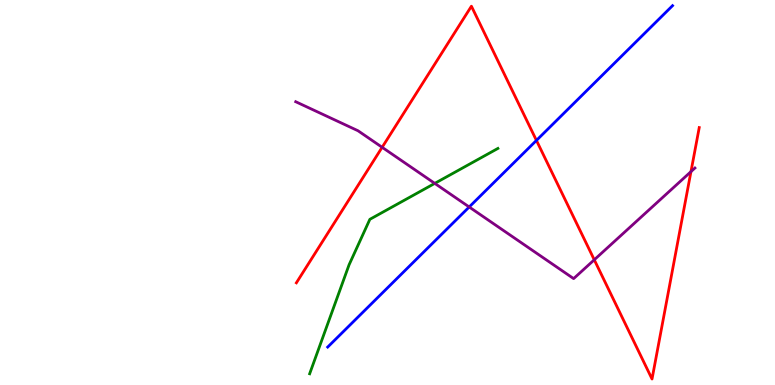[{'lines': ['blue', 'red'], 'intersections': [{'x': 6.92, 'y': 6.35}]}, {'lines': ['green', 'red'], 'intersections': []}, {'lines': ['purple', 'red'], 'intersections': [{'x': 4.93, 'y': 6.17}, {'x': 7.67, 'y': 3.25}, {'x': 8.92, 'y': 5.54}]}, {'lines': ['blue', 'green'], 'intersections': []}, {'lines': ['blue', 'purple'], 'intersections': [{'x': 6.05, 'y': 4.62}]}, {'lines': ['green', 'purple'], 'intersections': [{'x': 5.61, 'y': 5.24}]}]